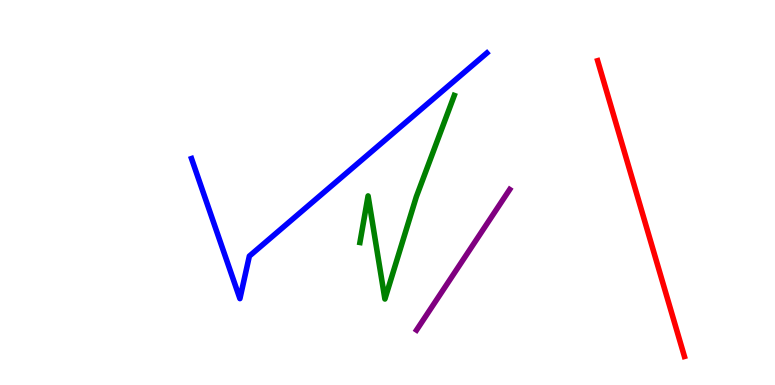[{'lines': ['blue', 'red'], 'intersections': []}, {'lines': ['green', 'red'], 'intersections': []}, {'lines': ['purple', 'red'], 'intersections': []}, {'lines': ['blue', 'green'], 'intersections': []}, {'lines': ['blue', 'purple'], 'intersections': []}, {'lines': ['green', 'purple'], 'intersections': []}]